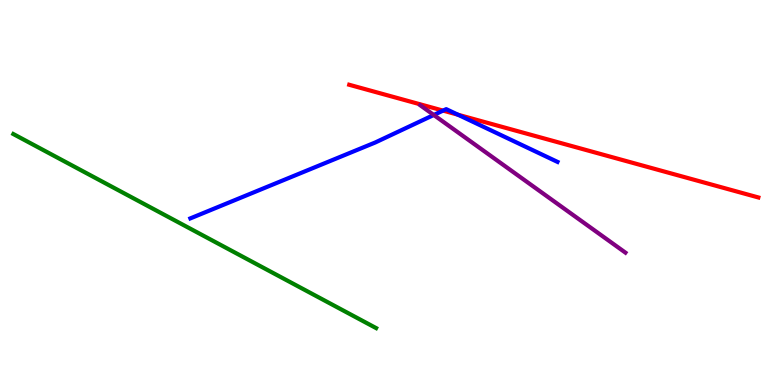[{'lines': ['blue', 'red'], 'intersections': [{'x': 5.72, 'y': 7.13}, {'x': 5.91, 'y': 7.02}]}, {'lines': ['green', 'red'], 'intersections': []}, {'lines': ['purple', 'red'], 'intersections': []}, {'lines': ['blue', 'green'], 'intersections': []}, {'lines': ['blue', 'purple'], 'intersections': [{'x': 5.6, 'y': 7.01}]}, {'lines': ['green', 'purple'], 'intersections': []}]